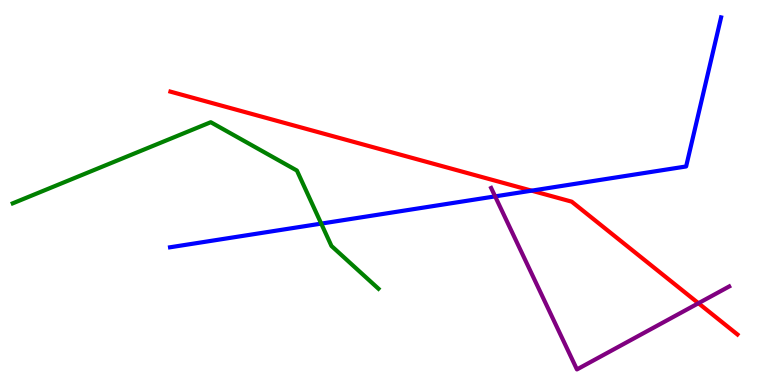[{'lines': ['blue', 'red'], 'intersections': [{'x': 6.86, 'y': 5.05}]}, {'lines': ['green', 'red'], 'intersections': []}, {'lines': ['purple', 'red'], 'intersections': [{'x': 9.01, 'y': 2.12}]}, {'lines': ['blue', 'green'], 'intersections': [{'x': 4.14, 'y': 4.19}]}, {'lines': ['blue', 'purple'], 'intersections': [{'x': 6.39, 'y': 4.9}]}, {'lines': ['green', 'purple'], 'intersections': []}]